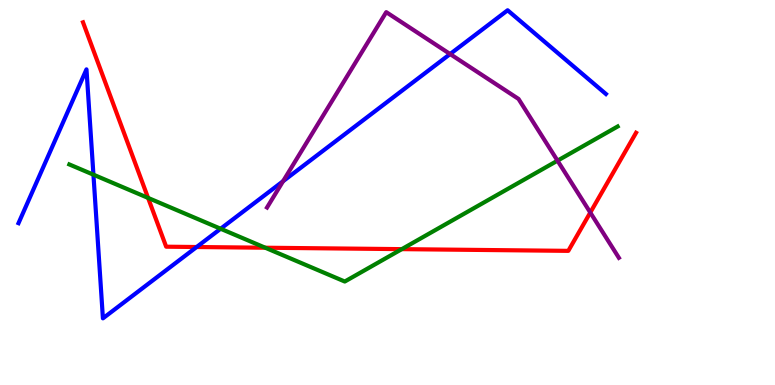[{'lines': ['blue', 'red'], 'intersections': [{'x': 2.54, 'y': 3.58}]}, {'lines': ['green', 'red'], 'intersections': [{'x': 1.91, 'y': 4.86}, {'x': 3.42, 'y': 3.57}, {'x': 5.18, 'y': 3.53}]}, {'lines': ['purple', 'red'], 'intersections': [{'x': 7.62, 'y': 4.48}]}, {'lines': ['blue', 'green'], 'intersections': [{'x': 1.21, 'y': 5.46}, {'x': 2.85, 'y': 4.06}]}, {'lines': ['blue', 'purple'], 'intersections': [{'x': 3.65, 'y': 5.29}, {'x': 5.81, 'y': 8.6}]}, {'lines': ['green', 'purple'], 'intersections': [{'x': 7.19, 'y': 5.83}]}]